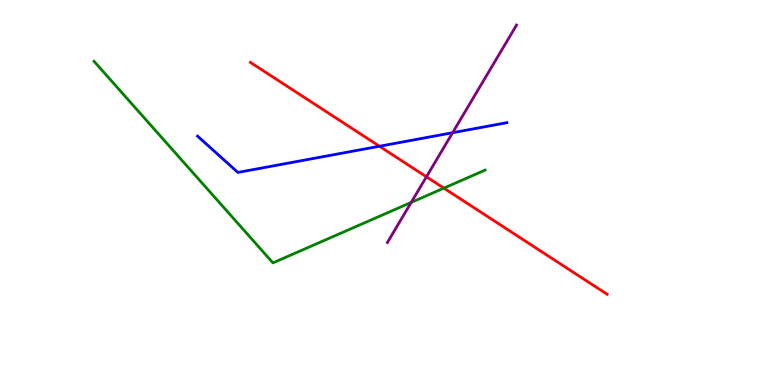[{'lines': ['blue', 'red'], 'intersections': [{'x': 4.9, 'y': 6.2}]}, {'lines': ['green', 'red'], 'intersections': [{'x': 5.73, 'y': 5.11}]}, {'lines': ['purple', 'red'], 'intersections': [{'x': 5.5, 'y': 5.41}]}, {'lines': ['blue', 'green'], 'intersections': []}, {'lines': ['blue', 'purple'], 'intersections': [{'x': 5.84, 'y': 6.55}]}, {'lines': ['green', 'purple'], 'intersections': [{'x': 5.31, 'y': 4.74}]}]